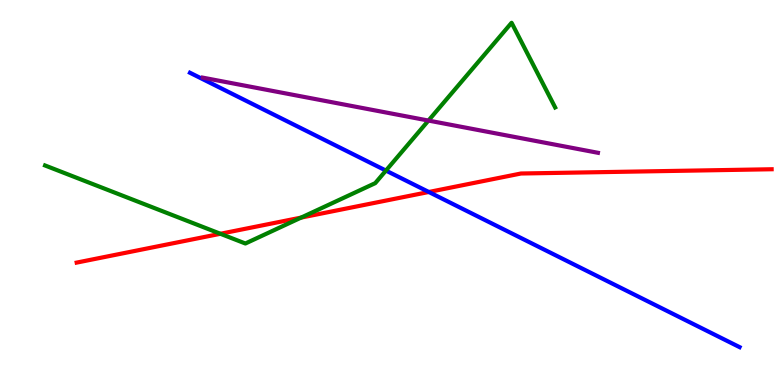[{'lines': ['blue', 'red'], 'intersections': [{'x': 5.53, 'y': 5.01}]}, {'lines': ['green', 'red'], 'intersections': [{'x': 2.84, 'y': 3.93}, {'x': 3.89, 'y': 4.35}]}, {'lines': ['purple', 'red'], 'intersections': []}, {'lines': ['blue', 'green'], 'intersections': [{'x': 4.98, 'y': 5.57}]}, {'lines': ['blue', 'purple'], 'intersections': []}, {'lines': ['green', 'purple'], 'intersections': [{'x': 5.53, 'y': 6.87}]}]